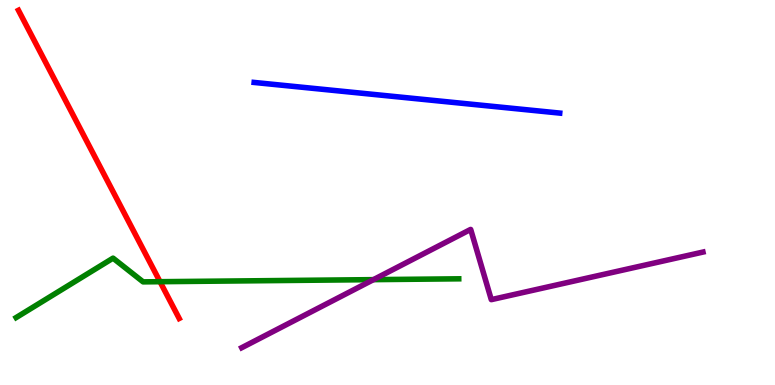[{'lines': ['blue', 'red'], 'intersections': []}, {'lines': ['green', 'red'], 'intersections': [{'x': 2.06, 'y': 2.68}]}, {'lines': ['purple', 'red'], 'intersections': []}, {'lines': ['blue', 'green'], 'intersections': []}, {'lines': ['blue', 'purple'], 'intersections': []}, {'lines': ['green', 'purple'], 'intersections': [{'x': 4.82, 'y': 2.74}]}]